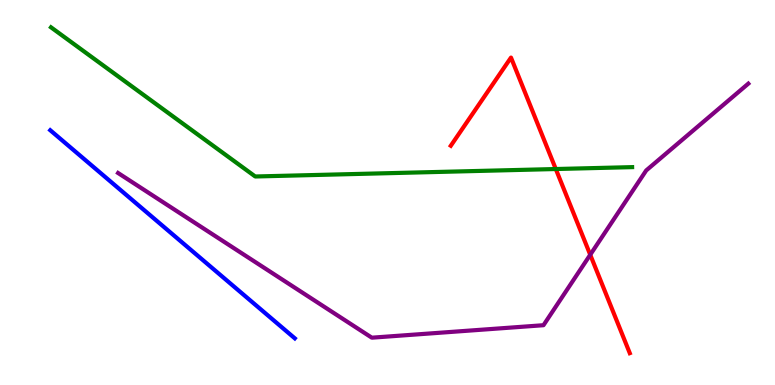[{'lines': ['blue', 'red'], 'intersections': []}, {'lines': ['green', 'red'], 'intersections': [{'x': 7.17, 'y': 5.61}]}, {'lines': ['purple', 'red'], 'intersections': [{'x': 7.62, 'y': 3.38}]}, {'lines': ['blue', 'green'], 'intersections': []}, {'lines': ['blue', 'purple'], 'intersections': []}, {'lines': ['green', 'purple'], 'intersections': []}]